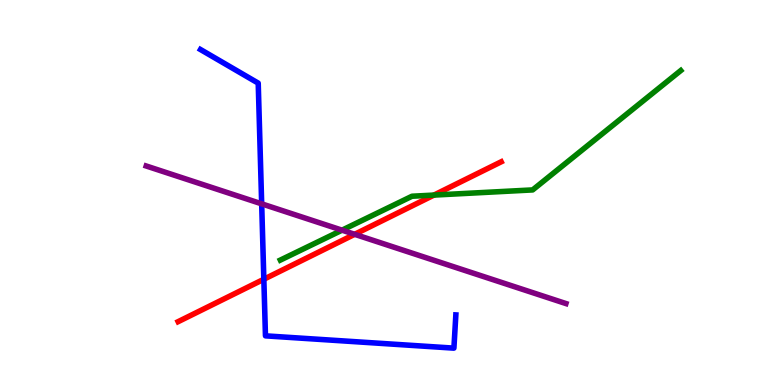[{'lines': ['blue', 'red'], 'intersections': [{'x': 3.4, 'y': 2.75}]}, {'lines': ['green', 'red'], 'intersections': [{'x': 5.6, 'y': 4.93}]}, {'lines': ['purple', 'red'], 'intersections': [{'x': 4.58, 'y': 3.91}]}, {'lines': ['blue', 'green'], 'intersections': []}, {'lines': ['blue', 'purple'], 'intersections': [{'x': 3.38, 'y': 4.71}]}, {'lines': ['green', 'purple'], 'intersections': [{'x': 4.41, 'y': 4.02}]}]